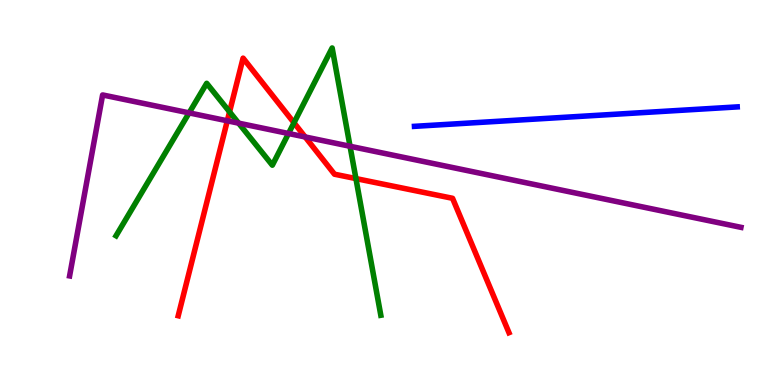[{'lines': ['blue', 'red'], 'intersections': []}, {'lines': ['green', 'red'], 'intersections': [{'x': 2.96, 'y': 7.09}, {'x': 3.79, 'y': 6.81}, {'x': 4.59, 'y': 5.36}]}, {'lines': ['purple', 'red'], 'intersections': [{'x': 2.93, 'y': 6.86}, {'x': 3.94, 'y': 6.44}]}, {'lines': ['blue', 'green'], 'intersections': []}, {'lines': ['blue', 'purple'], 'intersections': []}, {'lines': ['green', 'purple'], 'intersections': [{'x': 2.44, 'y': 7.07}, {'x': 3.08, 'y': 6.8}, {'x': 3.72, 'y': 6.53}, {'x': 4.52, 'y': 6.2}]}]